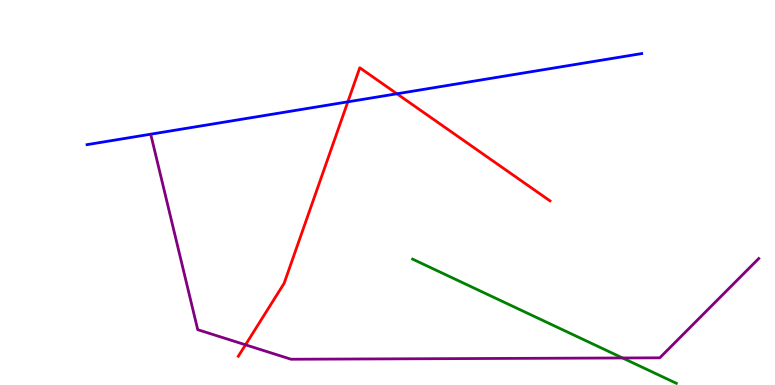[{'lines': ['blue', 'red'], 'intersections': [{'x': 4.49, 'y': 7.36}, {'x': 5.12, 'y': 7.56}]}, {'lines': ['green', 'red'], 'intersections': []}, {'lines': ['purple', 'red'], 'intersections': [{'x': 3.17, 'y': 1.04}]}, {'lines': ['blue', 'green'], 'intersections': []}, {'lines': ['blue', 'purple'], 'intersections': []}, {'lines': ['green', 'purple'], 'intersections': [{'x': 8.03, 'y': 0.702}]}]